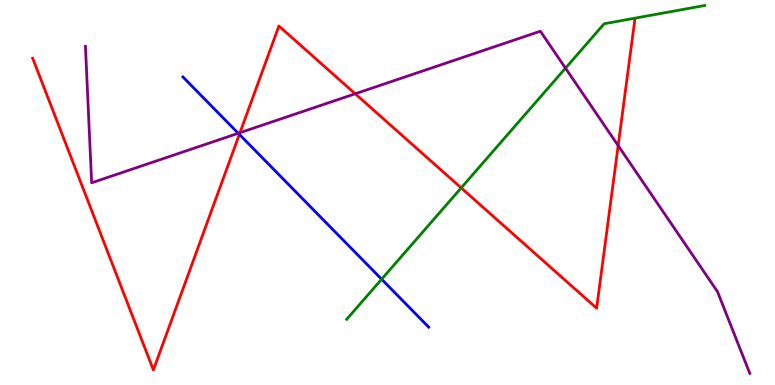[{'lines': ['blue', 'red'], 'intersections': [{'x': 3.09, 'y': 6.51}]}, {'lines': ['green', 'red'], 'intersections': [{'x': 5.95, 'y': 5.12}]}, {'lines': ['purple', 'red'], 'intersections': [{'x': 3.1, 'y': 6.55}, {'x': 4.58, 'y': 7.56}, {'x': 7.98, 'y': 6.22}]}, {'lines': ['blue', 'green'], 'intersections': [{'x': 4.92, 'y': 2.75}]}, {'lines': ['blue', 'purple'], 'intersections': [{'x': 3.07, 'y': 6.54}]}, {'lines': ['green', 'purple'], 'intersections': [{'x': 7.3, 'y': 8.23}]}]